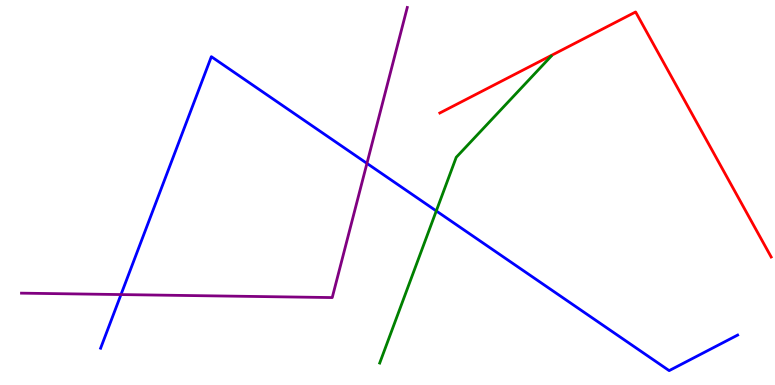[{'lines': ['blue', 'red'], 'intersections': []}, {'lines': ['green', 'red'], 'intersections': []}, {'lines': ['purple', 'red'], 'intersections': []}, {'lines': ['blue', 'green'], 'intersections': [{'x': 5.63, 'y': 4.52}]}, {'lines': ['blue', 'purple'], 'intersections': [{'x': 1.56, 'y': 2.35}, {'x': 4.73, 'y': 5.76}]}, {'lines': ['green', 'purple'], 'intersections': []}]